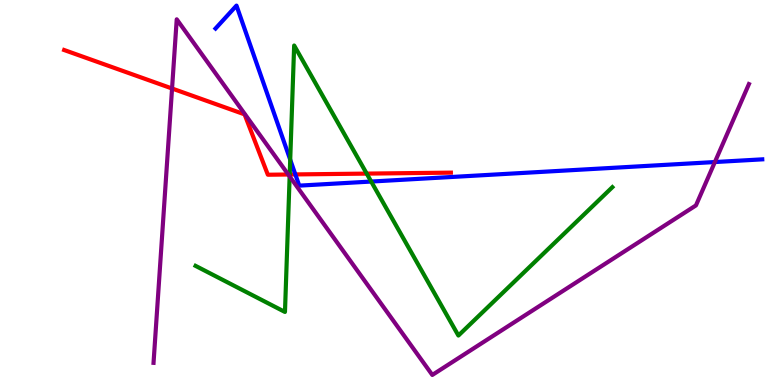[{'lines': ['blue', 'red'], 'intersections': [{'x': 3.81, 'y': 5.47}]}, {'lines': ['green', 'red'], 'intersections': [{'x': 3.74, 'y': 5.47}, {'x': 4.73, 'y': 5.49}]}, {'lines': ['purple', 'red'], 'intersections': [{'x': 2.22, 'y': 7.7}, {'x': 3.72, 'y': 5.47}]}, {'lines': ['blue', 'green'], 'intersections': [{'x': 3.74, 'y': 5.85}, {'x': 4.79, 'y': 5.28}]}, {'lines': ['blue', 'purple'], 'intersections': [{'x': 9.22, 'y': 5.79}]}, {'lines': ['green', 'purple'], 'intersections': [{'x': 3.74, 'y': 5.42}]}]